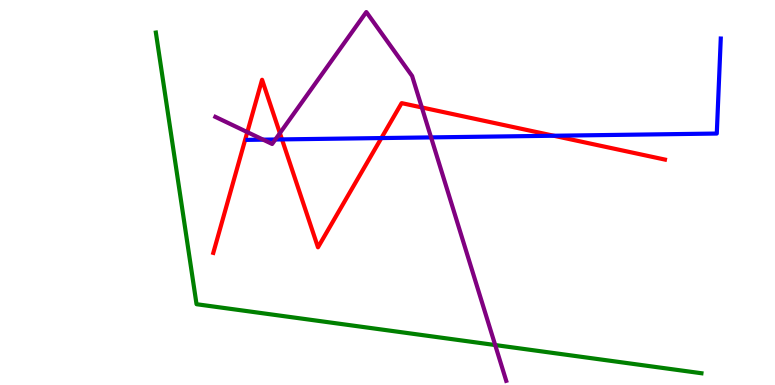[{'lines': ['blue', 'red'], 'intersections': [{'x': 3.64, 'y': 6.38}, {'x': 4.92, 'y': 6.41}, {'x': 7.15, 'y': 6.47}]}, {'lines': ['green', 'red'], 'intersections': []}, {'lines': ['purple', 'red'], 'intersections': [{'x': 3.19, 'y': 6.57}, {'x': 3.61, 'y': 6.54}, {'x': 5.44, 'y': 7.21}]}, {'lines': ['blue', 'green'], 'intersections': []}, {'lines': ['blue', 'purple'], 'intersections': [{'x': 3.39, 'y': 6.37}, {'x': 3.55, 'y': 6.38}, {'x': 5.56, 'y': 6.43}]}, {'lines': ['green', 'purple'], 'intersections': [{'x': 6.39, 'y': 1.04}]}]